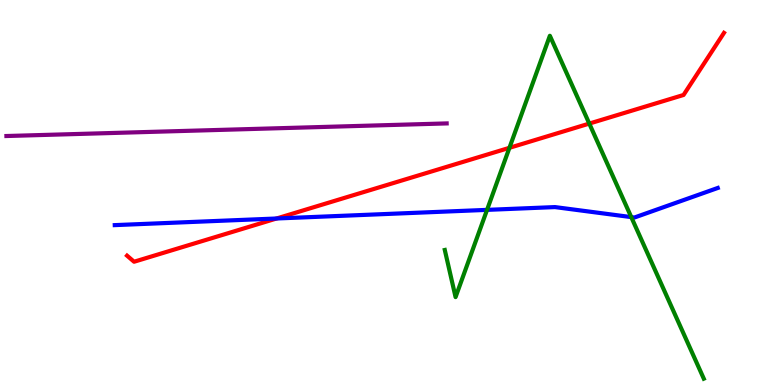[{'lines': ['blue', 'red'], 'intersections': [{'x': 3.57, 'y': 4.32}]}, {'lines': ['green', 'red'], 'intersections': [{'x': 6.57, 'y': 6.16}, {'x': 7.6, 'y': 6.79}]}, {'lines': ['purple', 'red'], 'intersections': []}, {'lines': ['blue', 'green'], 'intersections': [{'x': 6.28, 'y': 4.55}, {'x': 8.15, 'y': 4.36}]}, {'lines': ['blue', 'purple'], 'intersections': []}, {'lines': ['green', 'purple'], 'intersections': []}]